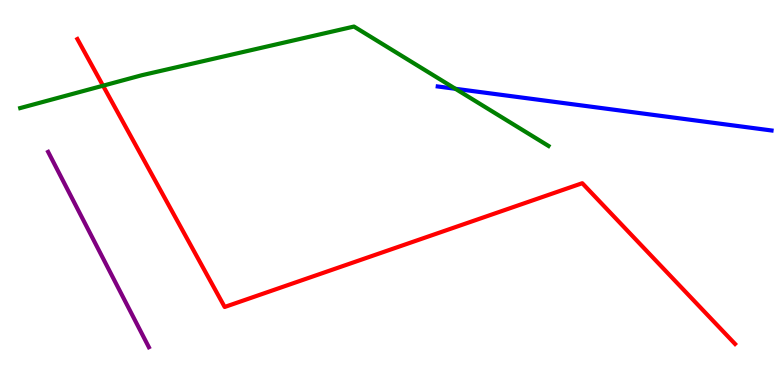[{'lines': ['blue', 'red'], 'intersections': []}, {'lines': ['green', 'red'], 'intersections': [{'x': 1.33, 'y': 7.77}]}, {'lines': ['purple', 'red'], 'intersections': []}, {'lines': ['blue', 'green'], 'intersections': [{'x': 5.88, 'y': 7.69}]}, {'lines': ['blue', 'purple'], 'intersections': []}, {'lines': ['green', 'purple'], 'intersections': []}]